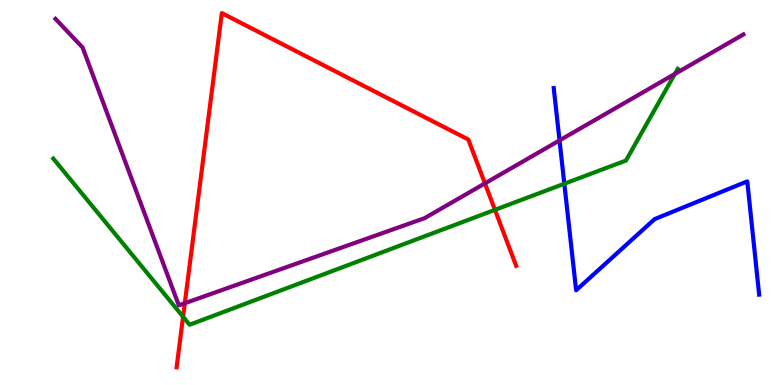[{'lines': ['blue', 'red'], 'intersections': []}, {'lines': ['green', 'red'], 'intersections': [{'x': 2.36, 'y': 1.77}, {'x': 6.39, 'y': 4.55}]}, {'lines': ['purple', 'red'], 'intersections': [{'x': 2.38, 'y': 2.12}, {'x': 6.26, 'y': 5.24}]}, {'lines': ['blue', 'green'], 'intersections': [{'x': 7.28, 'y': 5.23}]}, {'lines': ['blue', 'purple'], 'intersections': [{'x': 7.22, 'y': 6.35}]}, {'lines': ['green', 'purple'], 'intersections': [{'x': 8.71, 'y': 8.08}]}]